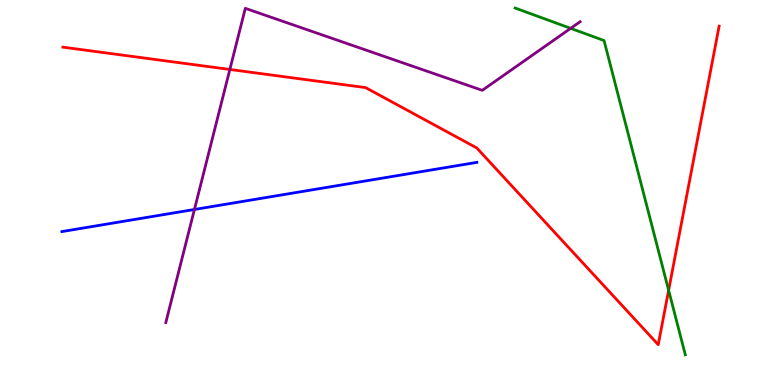[{'lines': ['blue', 'red'], 'intersections': []}, {'lines': ['green', 'red'], 'intersections': [{'x': 8.63, 'y': 2.46}]}, {'lines': ['purple', 'red'], 'intersections': [{'x': 2.97, 'y': 8.2}]}, {'lines': ['blue', 'green'], 'intersections': []}, {'lines': ['blue', 'purple'], 'intersections': [{'x': 2.51, 'y': 4.56}]}, {'lines': ['green', 'purple'], 'intersections': [{'x': 7.36, 'y': 9.26}]}]